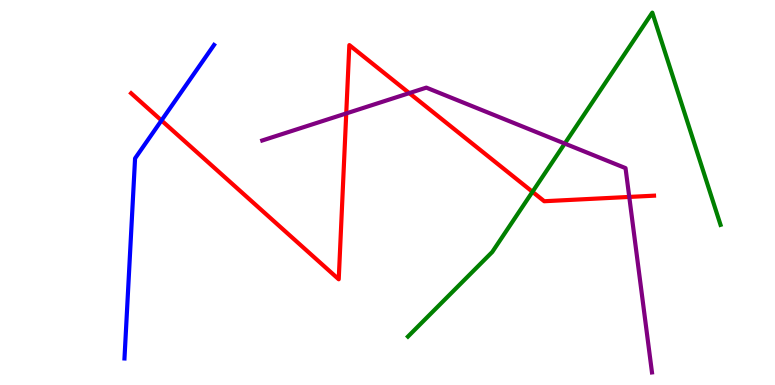[{'lines': ['blue', 'red'], 'intersections': [{'x': 2.08, 'y': 6.87}]}, {'lines': ['green', 'red'], 'intersections': [{'x': 6.87, 'y': 5.02}]}, {'lines': ['purple', 'red'], 'intersections': [{'x': 4.47, 'y': 7.05}, {'x': 5.28, 'y': 7.58}, {'x': 8.12, 'y': 4.88}]}, {'lines': ['blue', 'green'], 'intersections': []}, {'lines': ['blue', 'purple'], 'intersections': []}, {'lines': ['green', 'purple'], 'intersections': [{'x': 7.29, 'y': 6.27}]}]